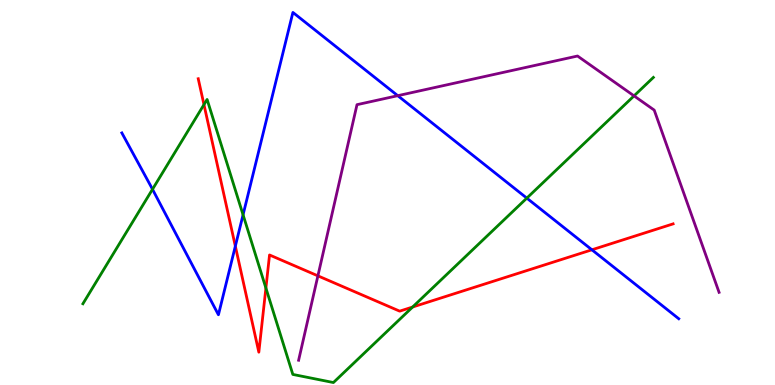[{'lines': ['blue', 'red'], 'intersections': [{'x': 3.04, 'y': 3.61}, {'x': 7.64, 'y': 3.51}]}, {'lines': ['green', 'red'], 'intersections': [{'x': 2.63, 'y': 7.28}, {'x': 3.43, 'y': 2.52}, {'x': 5.32, 'y': 2.03}]}, {'lines': ['purple', 'red'], 'intersections': [{'x': 4.1, 'y': 2.84}]}, {'lines': ['blue', 'green'], 'intersections': [{'x': 1.97, 'y': 5.08}, {'x': 3.14, 'y': 4.42}, {'x': 6.8, 'y': 4.85}]}, {'lines': ['blue', 'purple'], 'intersections': [{'x': 5.13, 'y': 7.51}]}, {'lines': ['green', 'purple'], 'intersections': [{'x': 8.18, 'y': 7.51}]}]